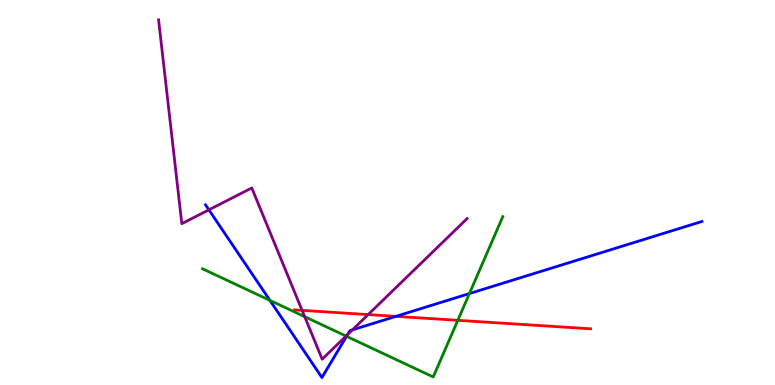[{'lines': ['blue', 'red'], 'intersections': [{'x': 5.11, 'y': 1.78}]}, {'lines': ['green', 'red'], 'intersections': [{'x': 5.91, 'y': 1.68}]}, {'lines': ['purple', 'red'], 'intersections': [{'x': 3.9, 'y': 1.94}, {'x': 4.75, 'y': 1.83}]}, {'lines': ['blue', 'green'], 'intersections': [{'x': 3.48, 'y': 2.2}, {'x': 4.47, 'y': 1.26}, {'x': 6.06, 'y': 2.37}]}, {'lines': ['blue', 'purple'], 'intersections': [{'x': 2.7, 'y': 4.55}, {'x': 4.49, 'y': 1.31}, {'x': 4.55, 'y': 1.43}]}, {'lines': ['green', 'purple'], 'intersections': [{'x': 3.93, 'y': 1.77}, {'x': 4.46, 'y': 1.27}]}]